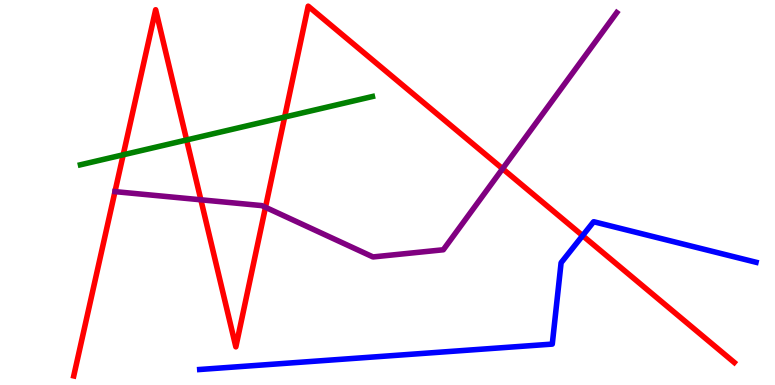[{'lines': ['blue', 'red'], 'intersections': [{'x': 7.52, 'y': 3.88}]}, {'lines': ['green', 'red'], 'intersections': [{'x': 1.59, 'y': 5.98}, {'x': 2.41, 'y': 6.36}, {'x': 3.67, 'y': 6.96}]}, {'lines': ['purple', 'red'], 'intersections': [{'x': 1.48, 'y': 5.02}, {'x': 2.59, 'y': 4.81}, {'x': 3.43, 'y': 4.62}, {'x': 6.48, 'y': 5.62}]}, {'lines': ['blue', 'green'], 'intersections': []}, {'lines': ['blue', 'purple'], 'intersections': []}, {'lines': ['green', 'purple'], 'intersections': []}]